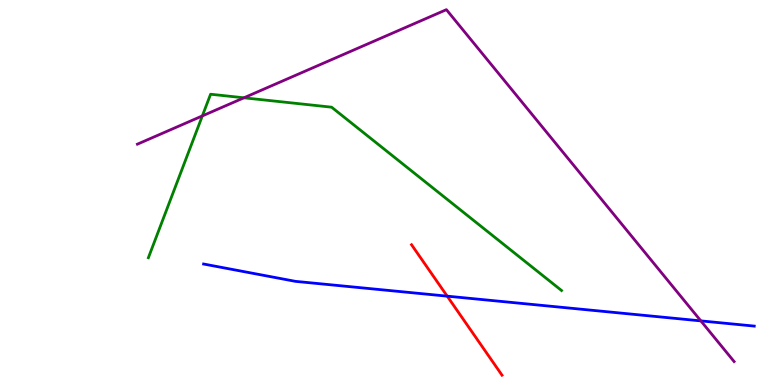[{'lines': ['blue', 'red'], 'intersections': [{'x': 5.77, 'y': 2.31}]}, {'lines': ['green', 'red'], 'intersections': []}, {'lines': ['purple', 'red'], 'intersections': []}, {'lines': ['blue', 'green'], 'intersections': []}, {'lines': ['blue', 'purple'], 'intersections': [{'x': 9.04, 'y': 1.67}]}, {'lines': ['green', 'purple'], 'intersections': [{'x': 2.61, 'y': 6.99}, {'x': 3.15, 'y': 7.46}]}]